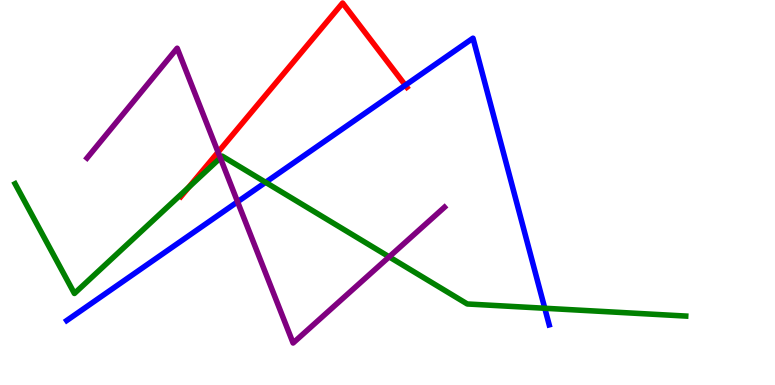[{'lines': ['blue', 'red'], 'intersections': [{'x': 5.23, 'y': 7.79}]}, {'lines': ['green', 'red'], 'intersections': [{'x': 2.43, 'y': 5.13}]}, {'lines': ['purple', 'red'], 'intersections': [{'x': 2.81, 'y': 6.05}]}, {'lines': ['blue', 'green'], 'intersections': [{'x': 3.43, 'y': 5.26}, {'x': 7.03, 'y': 1.99}]}, {'lines': ['blue', 'purple'], 'intersections': [{'x': 3.07, 'y': 4.76}]}, {'lines': ['green', 'purple'], 'intersections': [{'x': 2.84, 'y': 5.9}, {'x': 5.02, 'y': 3.33}]}]